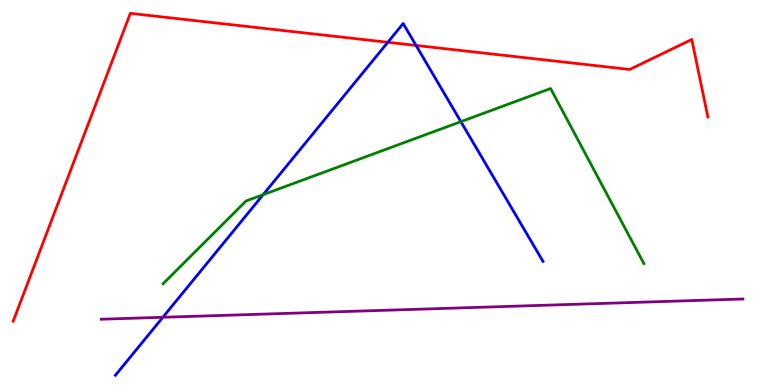[{'lines': ['blue', 'red'], 'intersections': [{'x': 5.0, 'y': 8.9}, {'x': 5.37, 'y': 8.82}]}, {'lines': ['green', 'red'], 'intersections': []}, {'lines': ['purple', 'red'], 'intersections': []}, {'lines': ['blue', 'green'], 'intersections': [{'x': 3.4, 'y': 4.94}, {'x': 5.95, 'y': 6.84}]}, {'lines': ['blue', 'purple'], 'intersections': [{'x': 2.1, 'y': 1.76}]}, {'lines': ['green', 'purple'], 'intersections': []}]